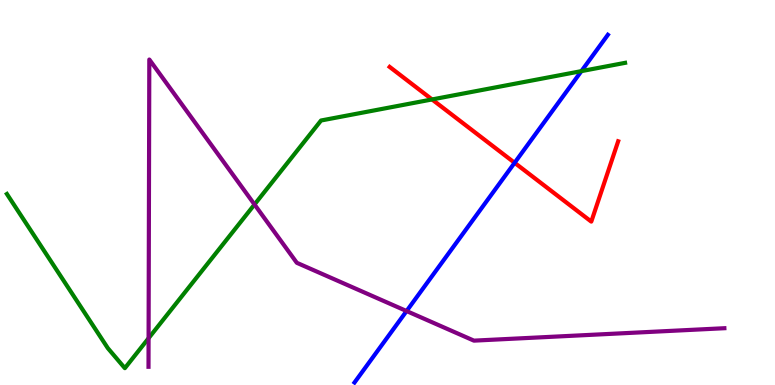[{'lines': ['blue', 'red'], 'intersections': [{'x': 6.64, 'y': 5.77}]}, {'lines': ['green', 'red'], 'intersections': [{'x': 5.57, 'y': 7.42}]}, {'lines': ['purple', 'red'], 'intersections': []}, {'lines': ['blue', 'green'], 'intersections': [{'x': 7.5, 'y': 8.15}]}, {'lines': ['blue', 'purple'], 'intersections': [{'x': 5.25, 'y': 1.92}]}, {'lines': ['green', 'purple'], 'intersections': [{'x': 1.92, 'y': 1.22}, {'x': 3.28, 'y': 4.69}]}]